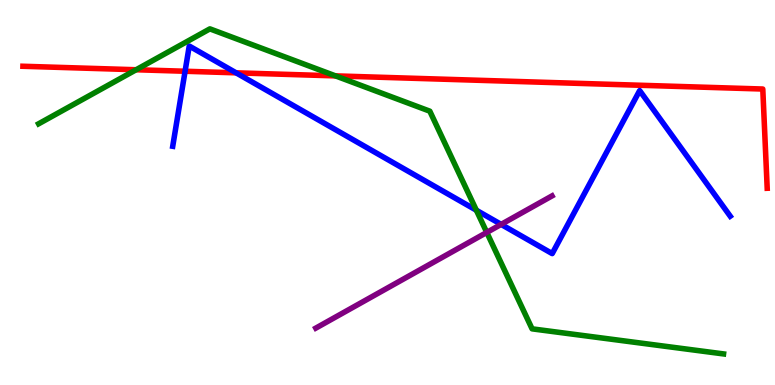[{'lines': ['blue', 'red'], 'intersections': [{'x': 2.39, 'y': 8.15}, {'x': 3.05, 'y': 8.11}]}, {'lines': ['green', 'red'], 'intersections': [{'x': 1.76, 'y': 8.19}, {'x': 4.33, 'y': 8.03}]}, {'lines': ['purple', 'red'], 'intersections': []}, {'lines': ['blue', 'green'], 'intersections': [{'x': 6.15, 'y': 4.54}]}, {'lines': ['blue', 'purple'], 'intersections': [{'x': 6.47, 'y': 4.17}]}, {'lines': ['green', 'purple'], 'intersections': [{'x': 6.28, 'y': 3.96}]}]